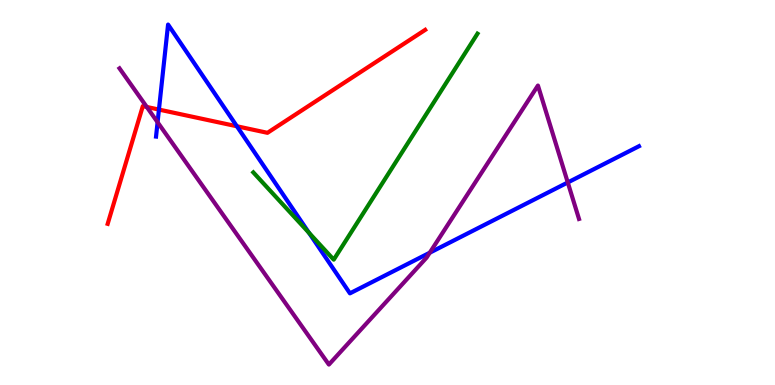[{'lines': ['blue', 'red'], 'intersections': [{'x': 2.05, 'y': 7.15}, {'x': 3.06, 'y': 6.72}]}, {'lines': ['green', 'red'], 'intersections': []}, {'lines': ['purple', 'red'], 'intersections': [{'x': 1.89, 'y': 7.22}]}, {'lines': ['blue', 'green'], 'intersections': [{'x': 3.99, 'y': 3.95}]}, {'lines': ['blue', 'purple'], 'intersections': [{'x': 2.03, 'y': 6.83}, {'x': 5.55, 'y': 3.44}, {'x': 7.33, 'y': 5.26}]}, {'lines': ['green', 'purple'], 'intersections': []}]